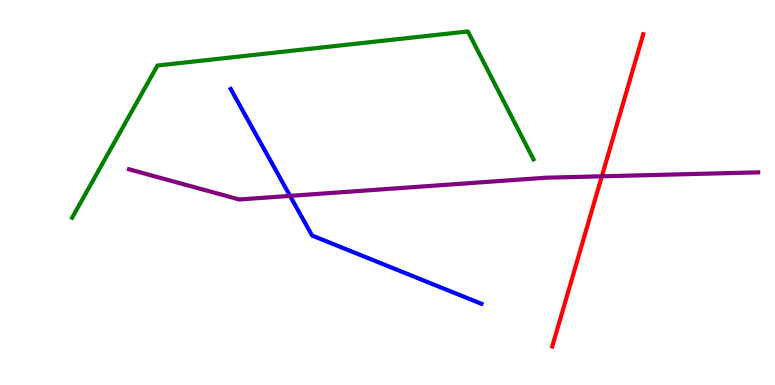[{'lines': ['blue', 'red'], 'intersections': []}, {'lines': ['green', 'red'], 'intersections': []}, {'lines': ['purple', 'red'], 'intersections': [{'x': 7.77, 'y': 5.42}]}, {'lines': ['blue', 'green'], 'intersections': []}, {'lines': ['blue', 'purple'], 'intersections': [{'x': 3.74, 'y': 4.91}]}, {'lines': ['green', 'purple'], 'intersections': []}]